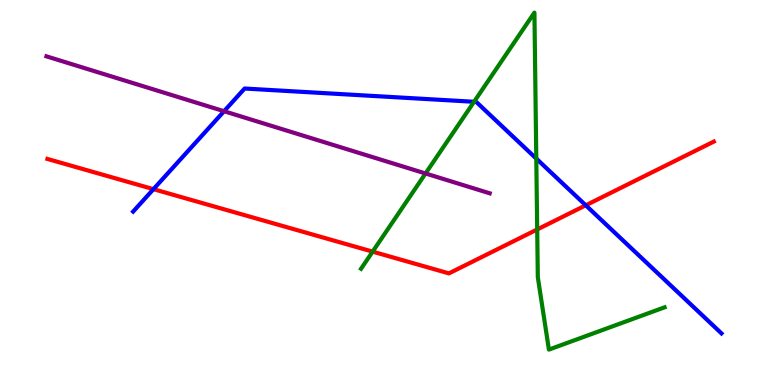[{'lines': ['blue', 'red'], 'intersections': [{'x': 1.98, 'y': 5.09}, {'x': 7.56, 'y': 4.67}]}, {'lines': ['green', 'red'], 'intersections': [{'x': 4.81, 'y': 3.46}, {'x': 6.93, 'y': 4.04}]}, {'lines': ['purple', 'red'], 'intersections': []}, {'lines': ['blue', 'green'], 'intersections': [{'x': 6.12, 'y': 7.36}, {'x': 6.92, 'y': 5.88}]}, {'lines': ['blue', 'purple'], 'intersections': [{'x': 2.89, 'y': 7.11}]}, {'lines': ['green', 'purple'], 'intersections': [{'x': 5.49, 'y': 5.49}]}]